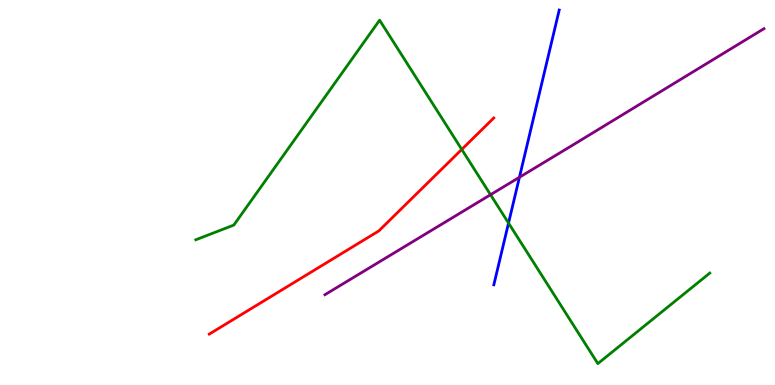[{'lines': ['blue', 'red'], 'intersections': []}, {'lines': ['green', 'red'], 'intersections': [{'x': 5.96, 'y': 6.12}]}, {'lines': ['purple', 'red'], 'intersections': []}, {'lines': ['blue', 'green'], 'intersections': [{'x': 6.56, 'y': 4.21}]}, {'lines': ['blue', 'purple'], 'intersections': [{'x': 6.7, 'y': 5.4}]}, {'lines': ['green', 'purple'], 'intersections': [{'x': 6.33, 'y': 4.94}]}]